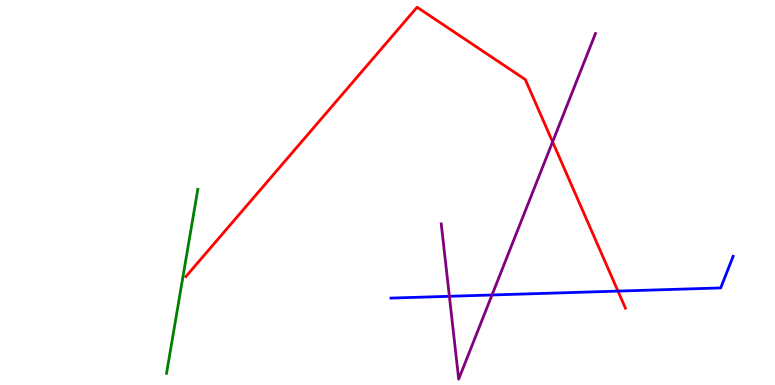[{'lines': ['blue', 'red'], 'intersections': [{'x': 7.97, 'y': 2.44}]}, {'lines': ['green', 'red'], 'intersections': []}, {'lines': ['purple', 'red'], 'intersections': [{'x': 7.13, 'y': 6.32}]}, {'lines': ['blue', 'green'], 'intersections': []}, {'lines': ['blue', 'purple'], 'intersections': [{'x': 5.8, 'y': 2.3}, {'x': 6.35, 'y': 2.34}]}, {'lines': ['green', 'purple'], 'intersections': []}]